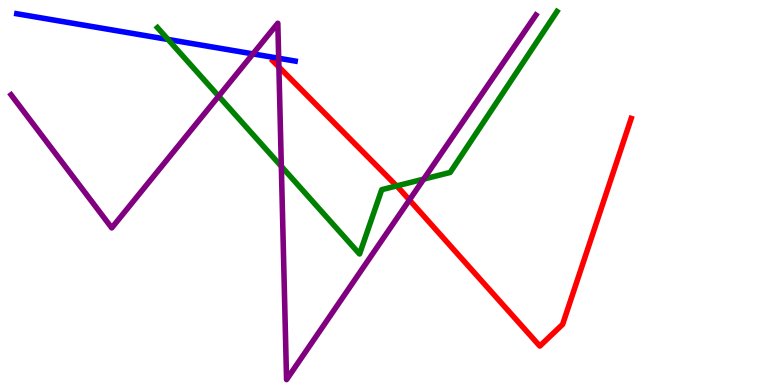[{'lines': ['blue', 'red'], 'intersections': []}, {'lines': ['green', 'red'], 'intersections': [{'x': 5.12, 'y': 5.17}]}, {'lines': ['purple', 'red'], 'intersections': [{'x': 3.6, 'y': 8.26}, {'x': 5.28, 'y': 4.81}]}, {'lines': ['blue', 'green'], 'intersections': [{'x': 2.17, 'y': 8.98}]}, {'lines': ['blue', 'purple'], 'intersections': [{'x': 3.26, 'y': 8.6}, {'x': 3.6, 'y': 8.49}]}, {'lines': ['green', 'purple'], 'intersections': [{'x': 2.82, 'y': 7.5}, {'x': 3.63, 'y': 5.68}, {'x': 5.47, 'y': 5.35}]}]